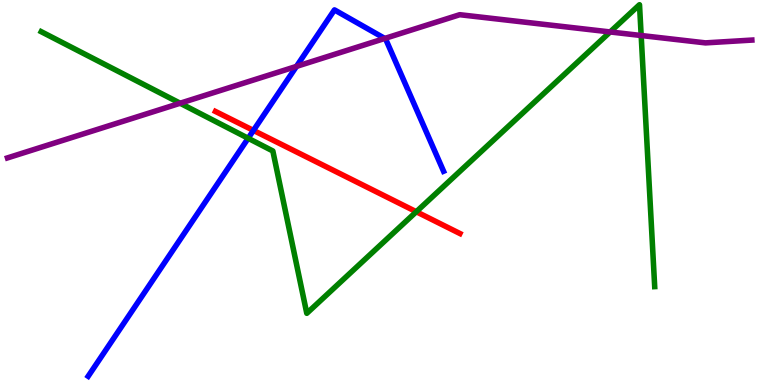[{'lines': ['blue', 'red'], 'intersections': [{'x': 3.27, 'y': 6.61}]}, {'lines': ['green', 'red'], 'intersections': [{'x': 5.37, 'y': 4.5}]}, {'lines': ['purple', 'red'], 'intersections': []}, {'lines': ['blue', 'green'], 'intersections': [{'x': 3.2, 'y': 6.41}]}, {'lines': ['blue', 'purple'], 'intersections': [{'x': 3.83, 'y': 8.28}, {'x': 4.96, 'y': 9.0}]}, {'lines': ['green', 'purple'], 'intersections': [{'x': 2.32, 'y': 7.32}, {'x': 7.87, 'y': 9.17}, {'x': 8.27, 'y': 9.08}]}]